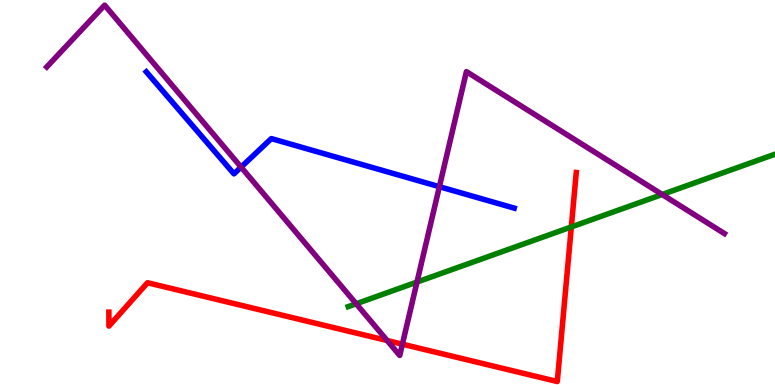[{'lines': ['blue', 'red'], 'intersections': []}, {'lines': ['green', 'red'], 'intersections': [{'x': 7.37, 'y': 4.11}]}, {'lines': ['purple', 'red'], 'intersections': [{'x': 5.0, 'y': 1.16}, {'x': 5.19, 'y': 1.06}]}, {'lines': ['blue', 'green'], 'intersections': []}, {'lines': ['blue', 'purple'], 'intersections': [{'x': 3.11, 'y': 5.66}, {'x': 5.67, 'y': 5.15}]}, {'lines': ['green', 'purple'], 'intersections': [{'x': 4.6, 'y': 2.11}, {'x': 5.38, 'y': 2.67}, {'x': 8.54, 'y': 4.95}]}]